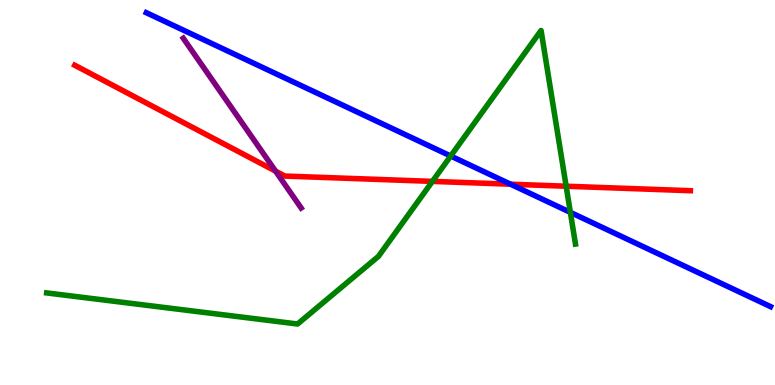[{'lines': ['blue', 'red'], 'intersections': [{'x': 6.59, 'y': 5.22}]}, {'lines': ['green', 'red'], 'intersections': [{'x': 5.58, 'y': 5.29}, {'x': 7.31, 'y': 5.16}]}, {'lines': ['purple', 'red'], 'intersections': [{'x': 3.56, 'y': 5.55}]}, {'lines': ['blue', 'green'], 'intersections': [{'x': 5.82, 'y': 5.95}, {'x': 7.36, 'y': 4.48}]}, {'lines': ['blue', 'purple'], 'intersections': []}, {'lines': ['green', 'purple'], 'intersections': []}]